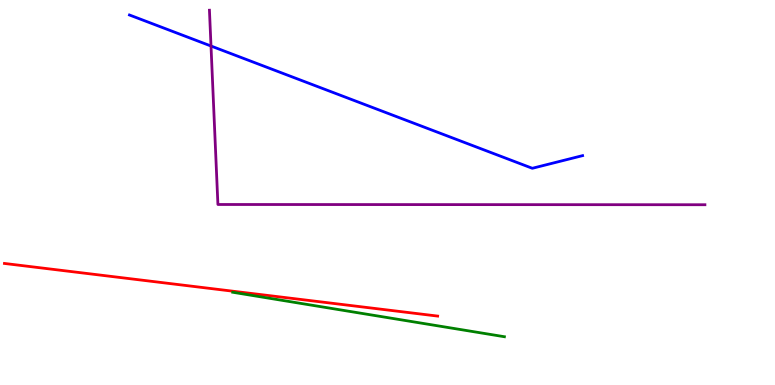[{'lines': ['blue', 'red'], 'intersections': []}, {'lines': ['green', 'red'], 'intersections': []}, {'lines': ['purple', 'red'], 'intersections': []}, {'lines': ['blue', 'green'], 'intersections': []}, {'lines': ['blue', 'purple'], 'intersections': [{'x': 2.72, 'y': 8.8}]}, {'lines': ['green', 'purple'], 'intersections': []}]